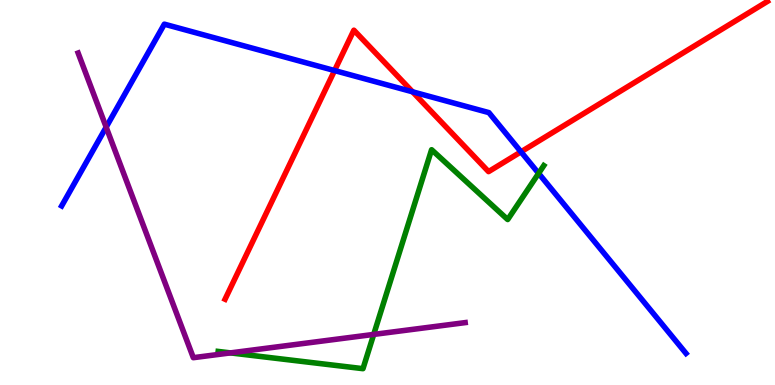[{'lines': ['blue', 'red'], 'intersections': [{'x': 4.32, 'y': 8.17}, {'x': 5.32, 'y': 7.62}, {'x': 6.72, 'y': 6.06}]}, {'lines': ['green', 'red'], 'intersections': []}, {'lines': ['purple', 'red'], 'intersections': []}, {'lines': ['blue', 'green'], 'intersections': [{'x': 6.95, 'y': 5.5}]}, {'lines': ['blue', 'purple'], 'intersections': [{'x': 1.37, 'y': 6.7}]}, {'lines': ['green', 'purple'], 'intersections': [{'x': 2.97, 'y': 0.834}, {'x': 4.82, 'y': 1.31}]}]